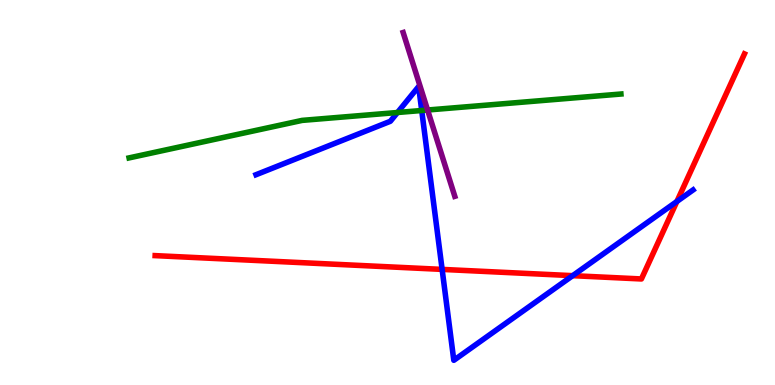[{'lines': ['blue', 'red'], 'intersections': [{'x': 5.7, 'y': 3.0}, {'x': 7.39, 'y': 2.84}, {'x': 8.73, 'y': 4.77}]}, {'lines': ['green', 'red'], 'intersections': []}, {'lines': ['purple', 'red'], 'intersections': []}, {'lines': ['blue', 'green'], 'intersections': [{'x': 5.13, 'y': 7.08}, {'x': 5.44, 'y': 7.13}]}, {'lines': ['blue', 'purple'], 'intersections': []}, {'lines': ['green', 'purple'], 'intersections': [{'x': 5.52, 'y': 7.14}]}]